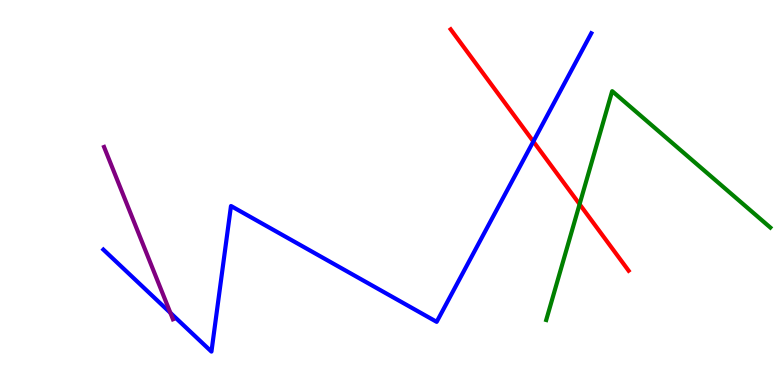[{'lines': ['blue', 'red'], 'intersections': [{'x': 6.88, 'y': 6.33}]}, {'lines': ['green', 'red'], 'intersections': [{'x': 7.48, 'y': 4.7}]}, {'lines': ['purple', 'red'], 'intersections': []}, {'lines': ['blue', 'green'], 'intersections': []}, {'lines': ['blue', 'purple'], 'intersections': [{'x': 2.2, 'y': 1.87}]}, {'lines': ['green', 'purple'], 'intersections': []}]